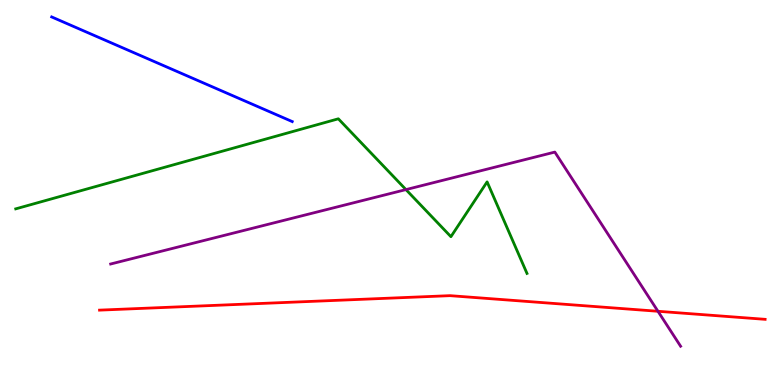[{'lines': ['blue', 'red'], 'intersections': []}, {'lines': ['green', 'red'], 'intersections': []}, {'lines': ['purple', 'red'], 'intersections': [{'x': 8.49, 'y': 1.91}]}, {'lines': ['blue', 'green'], 'intersections': []}, {'lines': ['blue', 'purple'], 'intersections': []}, {'lines': ['green', 'purple'], 'intersections': [{'x': 5.24, 'y': 5.08}]}]